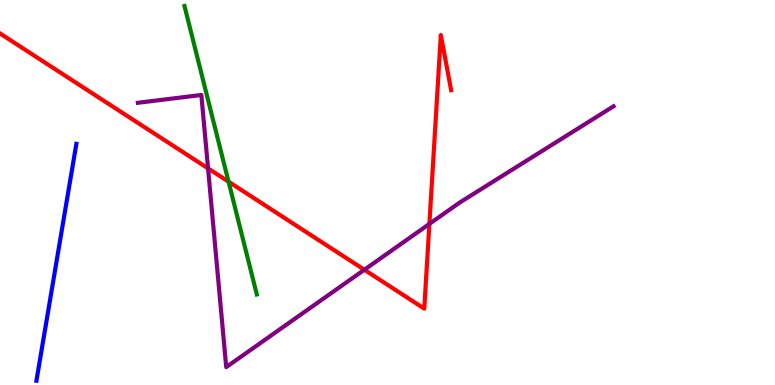[{'lines': ['blue', 'red'], 'intersections': []}, {'lines': ['green', 'red'], 'intersections': [{'x': 2.95, 'y': 5.28}]}, {'lines': ['purple', 'red'], 'intersections': [{'x': 2.68, 'y': 5.63}, {'x': 4.7, 'y': 2.99}, {'x': 5.54, 'y': 4.18}]}, {'lines': ['blue', 'green'], 'intersections': []}, {'lines': ['blue', 'purple'], 'intersections': []}, {'lines': ['green', 'purple'], 'intersections': []}]